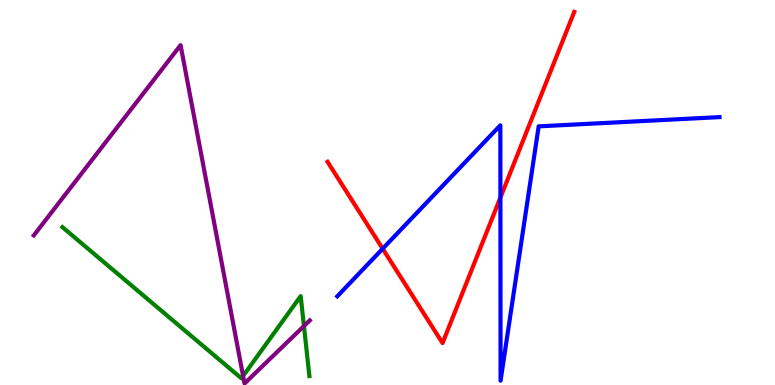[{'lines': ['blue', 'red'], 'intersections': [{'x': 4.94, 'y': 3.54}, {'x': 6.46, 'y': 4.87}]}, {'lines': ['green', 'red'], 'intersections': []}, {'lines': ['purple', 'red'], 'intersections': []}, {'lines': ['blue', 'green'], 'intersections': []}, {'lines': ['blue', 'purple'], 'intersections': []}, {'lines': ['green', 'purple'], 'intersections': [{'x': 3.14, 'y': 0.235}, {'x': 3.92, 'y': 1.53}]}]